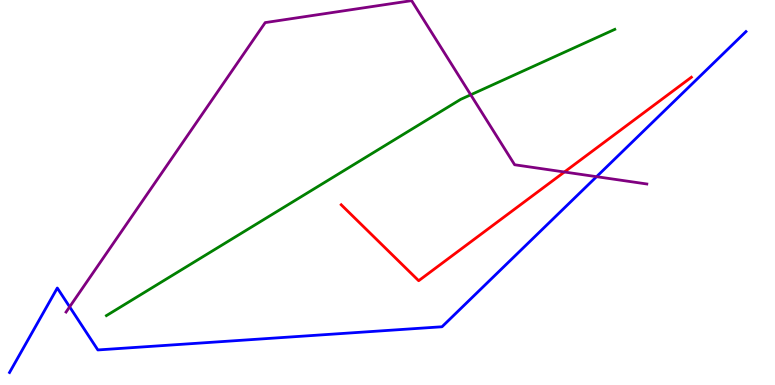[{'lines': ['blue', 'red'], 'intersections': []}, {'lines': ['green', 'red'], 'intersections': []}, {'lines': ['purple', 'red'], 'intersections': [{'x': 7.28, 'y': 5.53}]}, {'lines': ['blue', 'green'], 'intersections': []}, {'lines': ['blue', 'purple'], 'intersections': [{'x': 0.899, 'y': 2.03}, {'x': 7.7, 'y': 5.41}]}, {'lines': ['green', 'purple'], 'intersections': [{'x': 6.07, 'y': 7.54}]}]